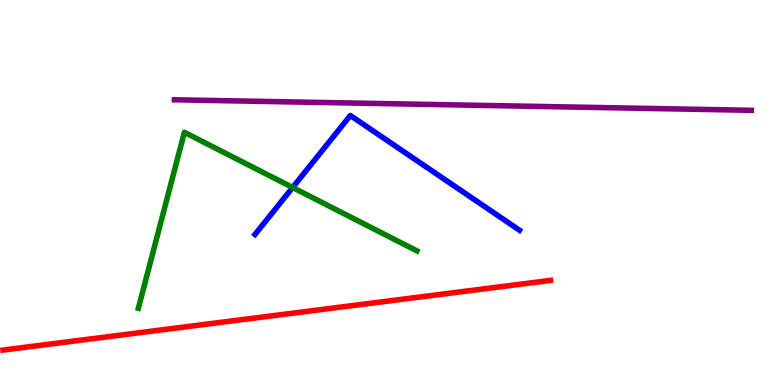[{'lines': ['blue', 'red'], 'intersections': []}, {'lines': ['green', 'red'], 'intersections': []}, {'lines': ['purple', 'red'], 'intersections': []}, {'lines': ['blue', 'green'], 'intersections': [{'x': 3.78, 'y': 5.13}]}, {'lines': ['blue', 'purple'], 'intersections': []}, {'lines': ['green', 'purple'], 'intersections': []}]